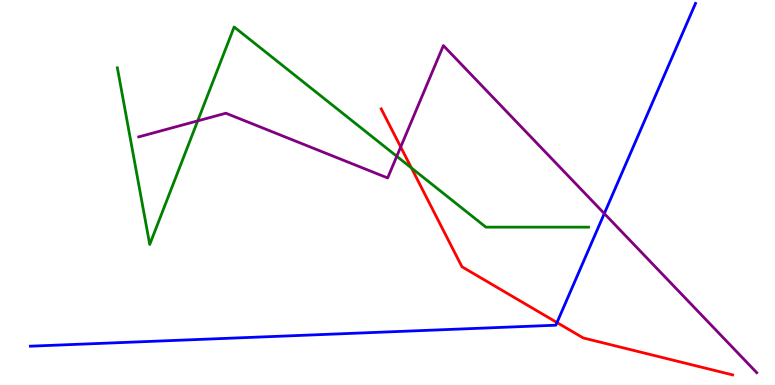[{'lines': ['blue', 'red'], 'intersections': [{'x': 7.19, 'y': 1.62}]}, {'lines': ['green', 'red'], 'intersections': [{'x': 5.31, 'y': 5.64}]}, {'lines': ['purple', 'red'], 'intersections': [{'x': 5.17, 'y': 6.18}]}, {'lines': ['blue', 'green'], 'intersections': []}, {'lines': ['blue', 'purple'], 'intersections': [{'x': 7.8, 'y': 4.45}]}, {'lines': ['green', 'purple'], 'intersections': [{'x': 2.55, 'y': 6.86}, {'x': 5.12, 'y': 5.94}]}]